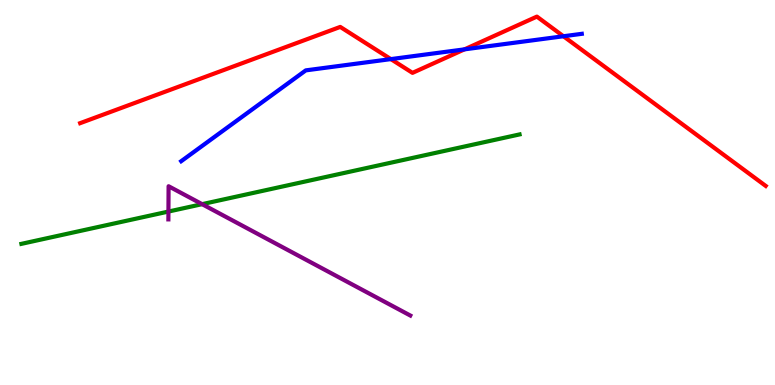[{'lines': ['blue', 'red'], 'intersections': [{'x': 5.04, 'y': 8.46}, {'x': 5.99, 'y': 8.72}, {'x': 7.27, 'y': 9.06}]}, {'lines': ['green', 'red'], 'intersections': []}, {'lines': ['purple', 'red'], 'intersections': []}, {'lines': ['blue', 'green'], 'intersections': []}, {'lines': ['blue', 'purple'], 'intersections': []}, {'lines': ['green', 'purple'], 'intersections': [{'x': 2.17, 'y': 4.5}, {'x': 2.61, 'y': 4.7}]}]